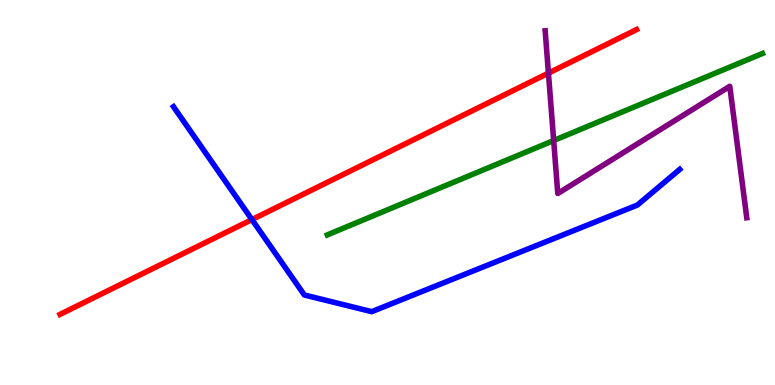[{'lines': ['blue', 'red'], 'intersections': [{'x': 3.25, 'y': 4.3}]}, {'lines': ['green', 'red'], 'intersections': []}, {'lines': ['purple', 'red'], 'intersections': [{'x': 7.08, 'y': 8.1}]}, {'lines': ['blue', 'green'], 'intersections': []}, {'lines': ['blue', 'purple'], 'intersections': []}, {'lines': ['green', 'purple'], 'intersections': [{'x': 7.14, 'y': 6.35}]}]